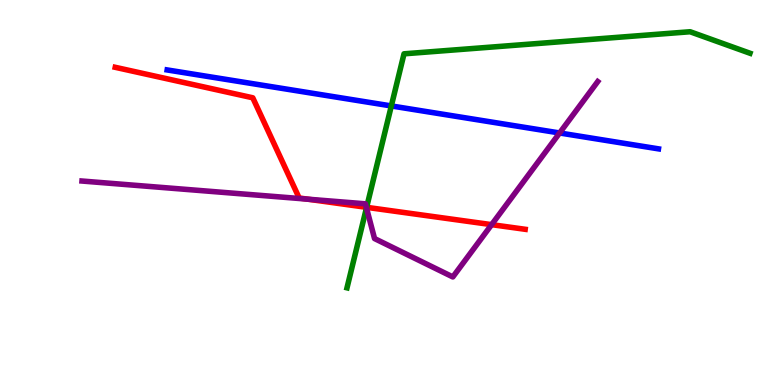[{'lines': ['blue', 'red'], 'intersections': []}, {'lines': ['green', 'red'], 'intersections': [{'x': 4.73, 'y': 4.61}]}, {'lines': ['purple', 'red'], 'intersections': [{'x': 3.97, 'y': 4.83}, {'x': 4.73, 'y': 4.62}, {'x': 6.34, 'y': 4.16}]}, {'lines': ['blue', 'green'], 'intersections': [{'x': 5.05, 'y': 7.25}]}, {'lines': ['blue', 'purple'], 'intersections': [{'x': 7.22, 'y': 6.55}]}, {'lines': ['green', 'purple'], 'intersections': [{'x': 4.73, 'y': 4.6}]}]